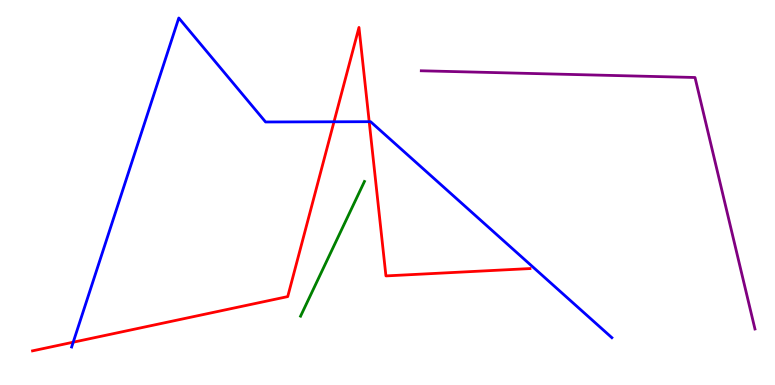[{'lines': ['blue', 'red'], 'intersections': [{'x': 0.945, 'y': 1.11}, {'x': 4.31, 'y': 6.84}, {'x': 4.76, 'y': 6.84}]}, {'lines': ['green', 'red'], 'intersections': []}, {'lines': ['purple', 'red'], 'intersections': []}, {'lines': ['blue', 'green'], 'intersections': []}, {'lines': ['blue', 'purple'], 'intersections': []}, {'lines': ['green', 'purple'], 'intersections': []}]